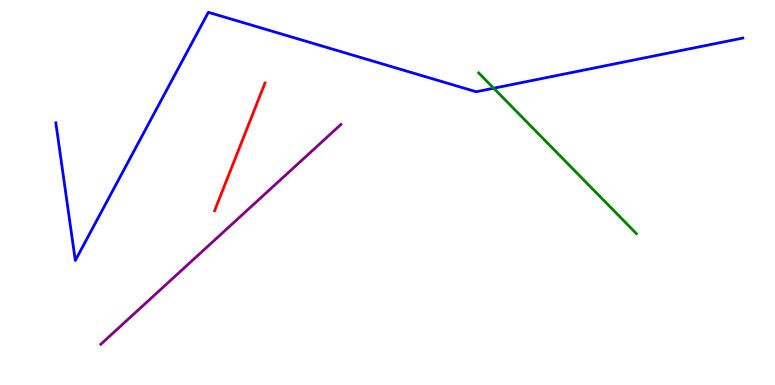[{'lines': ['blue', 'red'], 'intersections': []}, {'lines': ['green', 'red'], 'intersections': []}, {'lines': ['purple', 'red'], 'intersections': []}, {'lines': ['blue', 'green'], 'intersections': [{'x': 6.37, 'y': 7.71}]}, {'lines': ['blue', 'purple'], 'intersections': []}, {'lines': ['green', 'purple'], 'intersections': []}]